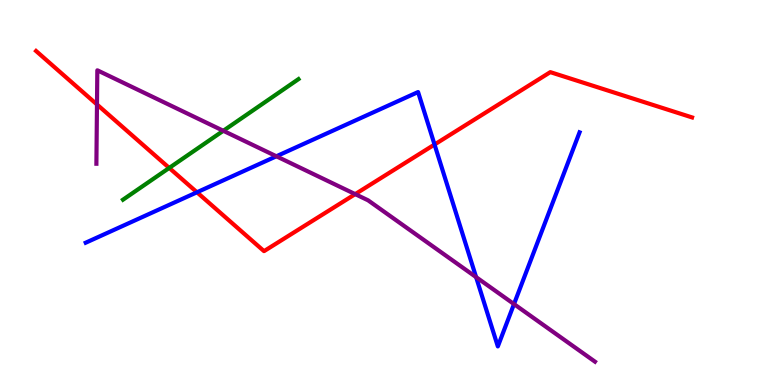[{'lines': ['blue', 'red'], 'intersections': [{'x': 2.54, 'y': 5.01}, {'x': 5.61, 'y': 6.25}]}, {'lines': ['green', 'red'], 'intersections': [{'x': 2.18, 'y': 5.64}]}, {'lines': ['purple', 'red'], 'intersections': [{'x': 1.25, 'y': 7.29}, {'x': 4.58, 'y': 4.96}]}, {'lines': ['blue', 'green'], 'intersections': []}, {'lines': ['blue', 'purple'], 'intersections': [{'x': 3.57, 'y': 5.94}, {'x': 6.14, 'y': 2.8}, {'x': 6.63, 'y': 2.1}]}, {'lines': ['green', 'purple'], 'intersections': [{'x': 2.88, 'y': 6.6}]}]